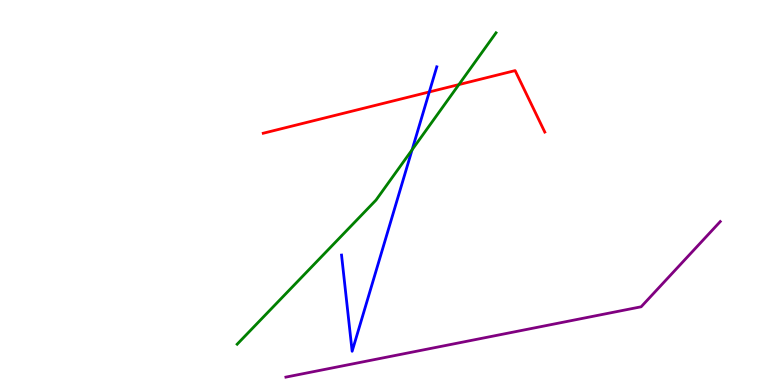[{'lines': ['blue', 'red'], 'intersections': [{'x': 5.54, 'y': 7.61}]}, {'lines': ['green', 'red'], 'intersections': [{'x': 5.92, 'y': 7.8}]}, {'lines': ['purple', 'red'], 'intersections': []}, {'lines': ['blue', 'green'], 'intersections': [{'x': 5.32, 'y': 6.11}]}, {'lines': ['blue', 'purple'], 'intersections': []}, {'lines': ['green', 'purple'], 'intersections': []}]